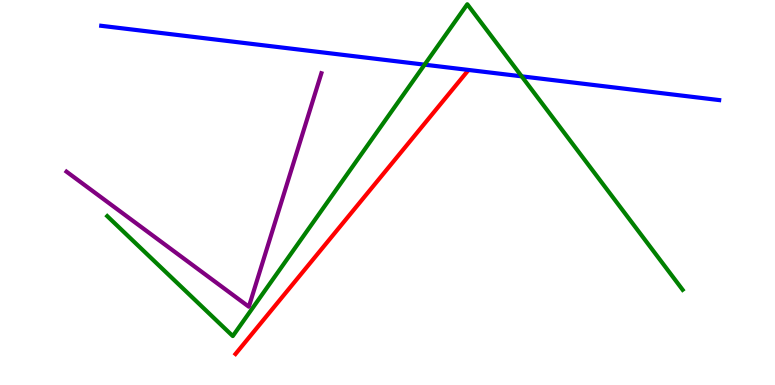[{'lines': ['blue', 'red'], 'intersections': []}, {'lines': ['green', 'red'], 'intersections': []}, {'lines': ['purple', 'red'], 'intersections': []}, {'lines': ['blue', 'green'], 'intersections': [{'x': 5.48, 'y': 8.32}, {'x': 6.73, 'y': 8.02}]}, {'lines': ['blue', 'purple'], 'intersections': []}, {'lines': ['green', 'purple'], 'intersections': []}]